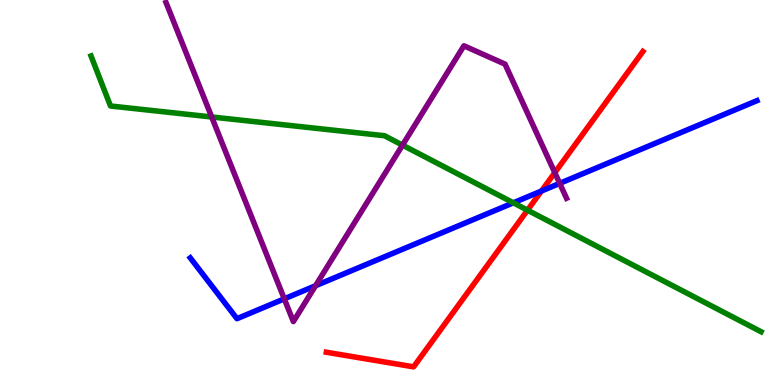[{'lines': ['blue', 'red'], 'intersections': [{'x': 6.99, 'y': 5.04}]}, {'lines': ['green', 'red'], 'intersections': [{'x': 6.81, 'y': 4.54}]}, {'lines': ['purple', 'red'], 'intersections': [{'x': 7.16, 'y': 5.52}]}, {'lines': ['blue', 'green'], 'intersections': [{'x': 6.62, 'y': 4.73}]}, {'lines': ['blue', 'purple'], 'intersections': [{'x': 3.67, 'y': 2.24}, {'x': 4.07, 'y': 2.58}, {'x': 7.22, 'y': 5.24}]}, {'lines': ['green', 'purple'], 'intersections': [{'x': 2.73, 'y': 6.96}, {'x': 5.19, 'y': 6.23}]}]